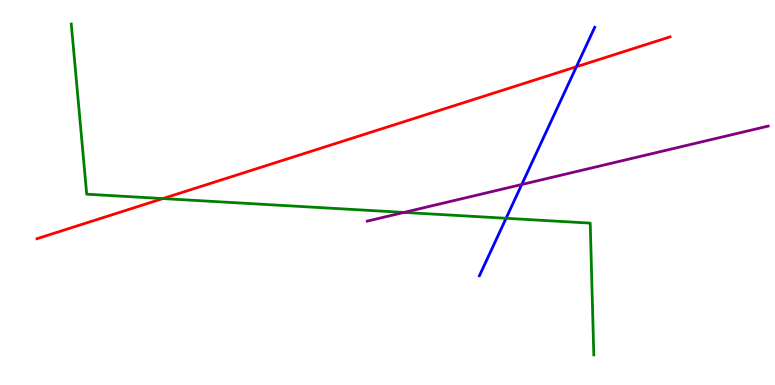[{'lines': ['blue', 'red'], 'intersections': [{'x': 7.44, 'y': 8.27}]}, {'lines': ['green', 'red'], 'intersections': [{'x': 2.1, 'y': 4.84}]}, {'lines': ['purple', 'red'], 'intersections': []}, {'lines': ['blue', 'green'], 'intersections': [{'x': 6.53, 'y': 4.33}]}, {'lines': ['blue', 'purple'], 'intersections': [{'x': 6.73, 'y': 5.21}]}, {'lines': ['green', 'purple'], 'intersections': [{'x': 5.21, 'y': 4.48}]}]